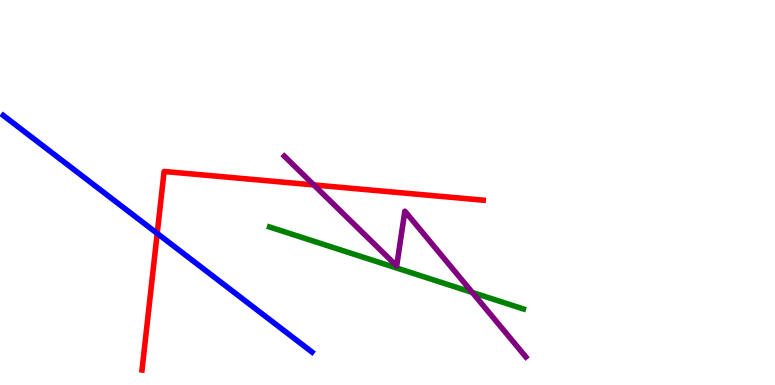[{'lines': ['blue', 'red'], 'intersections': [{'x': 2.03, 'y': 3.94}]}, {'lines': ['green', 'red'], 'intersections': []}, {'lines': ['purple', 'red'], 'intersections': [{'x': 4.05, 'y': 5.2}]}, {'lines': ['blue', 'green'], 'intersections': []}, {'lines': ['blue', 'purple'], 'intersections': []}, {'lines': ['green', 'purple'], 'intersections': [{'x': 6.09, 'y': 2.4}]}]